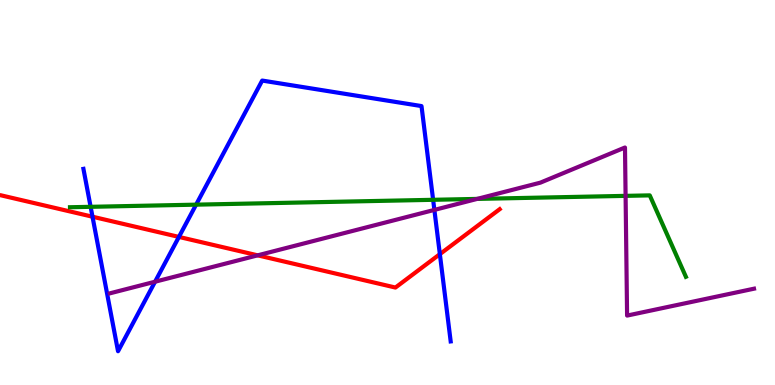[{'lines': ['blue', 'red'], 'intersections': [{'x': 1.19, 'y': 4.37}, {'x': 2.31, 'y': 3.85}, {'x': 5.68, 'y': 3.4}]}, {'lines': ['green', 'red'], 'intersections': []}, {'lines': ['purple', 'red'], 'intersections': [{'x': 3.32, 'y': 3.37}]}, {'lines': ['blue', 'green'], 'intersections': [{'x': 1.17, 'y': 4.63}, {'x': 2.53, 'y': 4.68}, {'x': 5.59, 'y': 4.81}]}, {'lines': ['blue', 'purple'], 'intersections': [{'x': 2.0, 'y': 2.68}, {'x': 5.6, 'y': 4.55}]}, {'lines': ['green', 'purple'], 'intersections': [{'x': 6.16, 'y': 4.83}, {'x': 8.07, 'y': 4.91}]}]